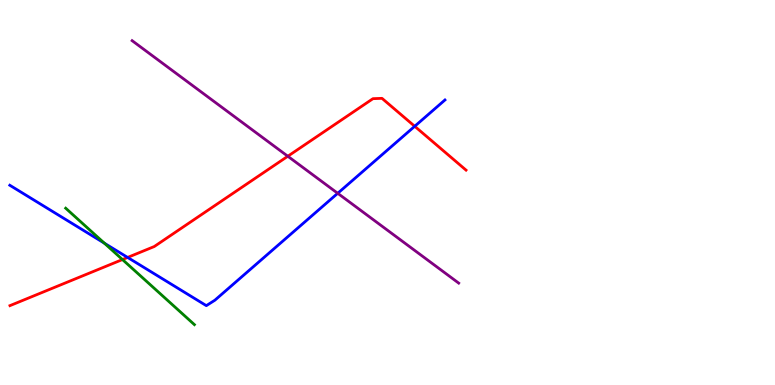[{'lines': ['blue', 'red'], 'intersections': [{'x': 1.65, 'y': 3.31}, {'x': 5.35, 'y': 6.72}]}, {'lines': ['green', 'red'], 'intersections': [{'x': 1.58, 'y': 3.26}]}, {'lines': ['purple', 'red'], 'intersections': [{'x': 3.71, 'y': 5.94}]}, {'lines': ['blue', 'green'], 'intersections': [{'x': 1.35, 'y': 3.68}]}, {'lines': ['blue', 'purple'], 'intersections': [{'x': 4.36, 'y': 4.98}]}, {'lines': ['green', 'purple'], 'intersections': []}]